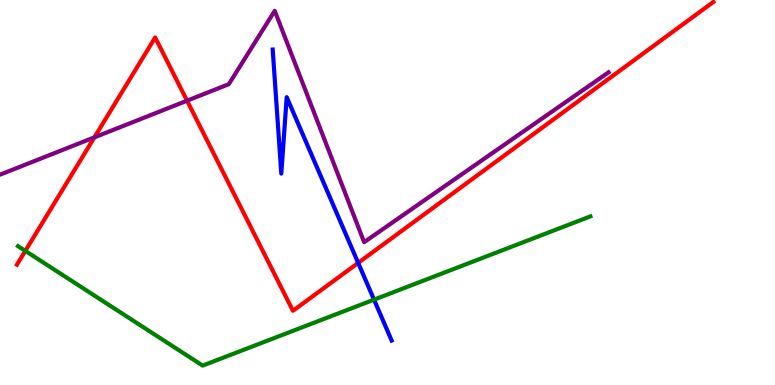[{'lines': ['blue', 'red'], 'intersections': [{'x': 4.62, 'y': 3.17}]}, {'lines': ['green', 'red'], 'intersections': [{'x': 0.327, 'y': 3.48}]}, {'lines': ['purple', 'red'], 'intersections': [{'x': 1.22, 'y': 6.43}, {'x': 2.41, 'y': 7.38}]}, {'lines': ['blue', 'green'], 'intersections': [{'x': 4.83, 'y': 2.22}]}, {'lines': ['blue', 'purple'], 'intersections': []}, {'lines': ['green', 'purple'], 'intersections': []}]